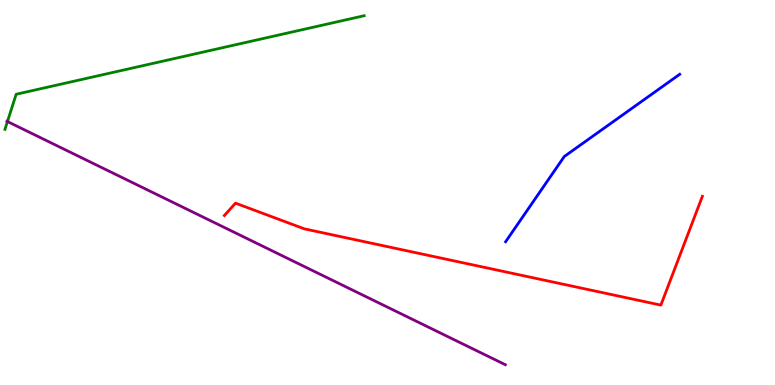[{'lines': ['blue', 'red'], 'intersections': []}, {'lines': ['green', 'red'], 'intersections': []}, {'lines': ['purple', 'red'], 'intersections': []}, {'lines': ['blue', 'green'], 'intersections': []}, {'lines': ['blue', 'purple'], 'intersections': []}, {'lines': ['green', 'purple'], 'intersections': [{'x': 0.0961, 'y': 6.84}]}]